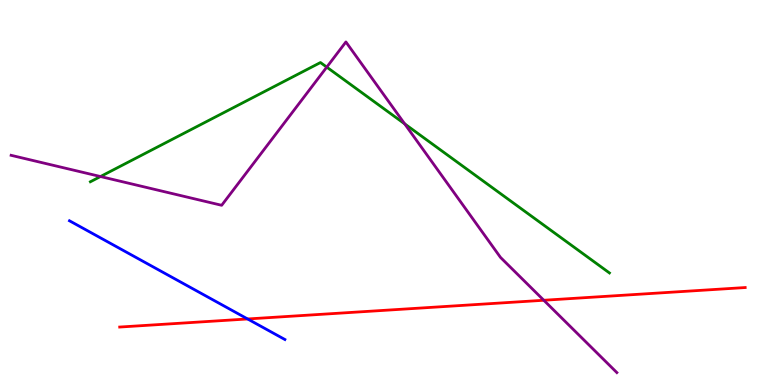[{'lines': ['blue', 'red'], 'intersections': [{'x': 3.2, 'y': 1.72}]}, {'lines': ['green', 'red'], 'intersections': []}, {'lines': ['purple', 'red'], 'intersections': [{'x': 7.02, 'y': 2.2}]}, {'lines': ['blue', 'green'], 'intersections': []}, {'lines': ['blue', 'purple'], 'intersections': []}, {'lines': ['green', 'purple'], 'intersections': [{'x': 1.3, 'y': 5.41}, {'x': 4.22, 'y': 8.26}, {'x': 5.22, 'y': 6.78}]}]